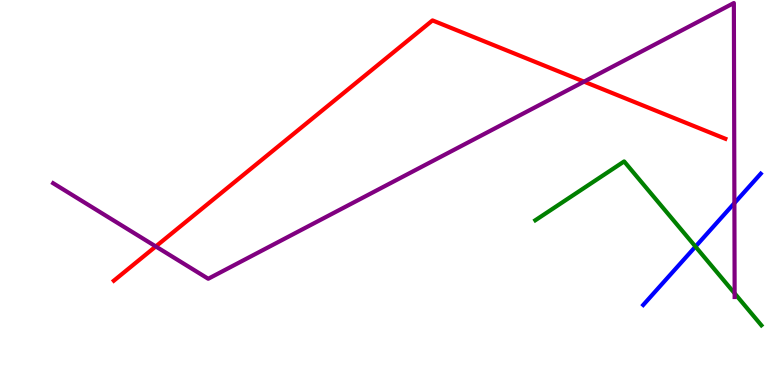[{'lines': ['blue', 'red'], 'intersections': []}, {'lines': ['green', 'red'], 'intersections': []}, {'lines': ['purple', 'red'], 'intersections': [{'x': 2.01, 'y': 3.6}, {'x': 7.54, 'y': 7.88}]}, {'lines': ['blue', 'green'], 'intersections': [{'x': 8.97, 'y': 3.59}]}, {'lines': ['blue', 'purple'], 'intersections': [{'x': 9.48, 'y': 4.72}]}, {'lines': ['green', 'purple'], 'intersections': [{'x': 9.48, 'y': 2.38}]}]